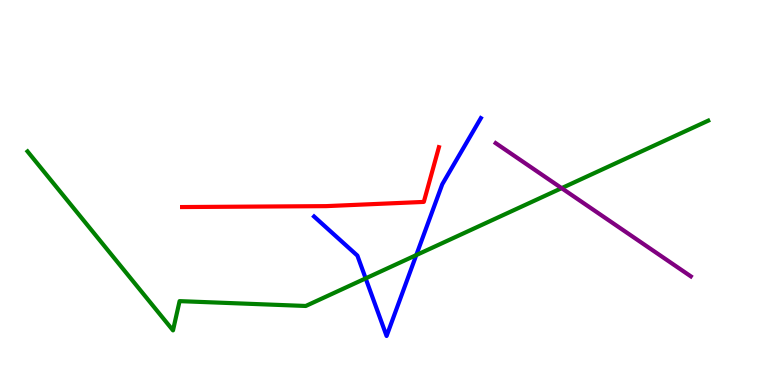[{'lines': ['blue', 'red'], 'intersections': []}, {'lines': ['green', 'red'], 'intersections': []}, {'lines': ['purple', 'red'], 'intersections': []}, {'lines': ['blue', 'green'], 'intersections': [{'x': 4.72, 'y': 2.77}, {'x': 5.37, 'y': 3.37}]}, {'lines': ['blue', 'purple'], 'intersections': []}, {'lines': ['green', 'purple'], 'intersections': [{'x': 7.25, 'y': 5.11}]}]